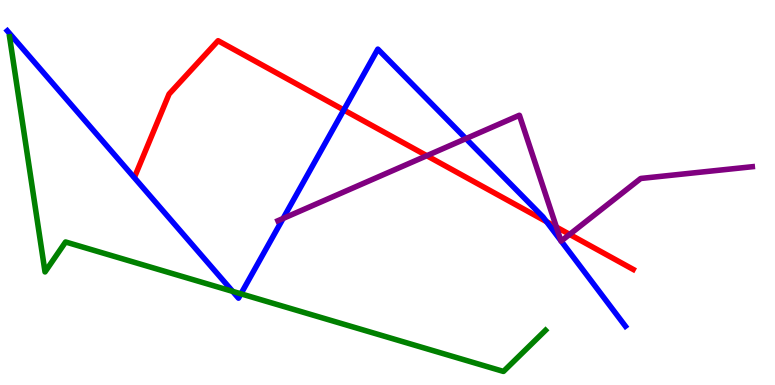[{'lines': ['blue', 'red'], 'intersections': [{'x': 4.44, 'y': 7.14}, {'x': 7.05, 'y': 4.24}]}, {'lines': ['green', 'red'], 'intersections': []}, {'lines': ['purple', 'red'], 'intersections': [{'x': 5.51, 'y': 5.96}, {'x': 7.18, 'y': 4.1}, {'x': 7.35, 'y': 3.91}]}, {'lines': ['blue', 'green'], 'intersections': [{'x': 3.0, 'y': 2.43}, {'x': 3.11, 'y': 2.37}]}, {'lines': ['blue', 'purple'], 'intersections': [{'x': 3.65, 'y': 4.33}, {'x': 6.01, 'y': 6.4}, {'x': 7.24, 'y': 3.75}, {'x': 7.24, 'y': 3.74}]}, {'lines': ['green', 'purple'], 'intersections': []}]